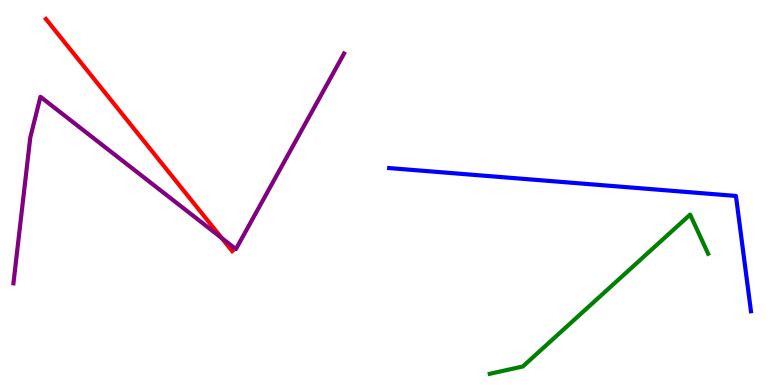[{'lines': ['blue', 'red'], 'intersections': []}, {'lines': ['green', 'red'], 'intersections': []}, {'lines': ['purple', 'red'], 'intersections': [{'x': 2.86, 'y': 3.82}]}, {'lines': ['blue', 'green'], 'intersections': []}, {'lines': ['blue', 'purple'], 'intersections': []}, {'lines': ['green', 'purple'], 'intersections': []}]